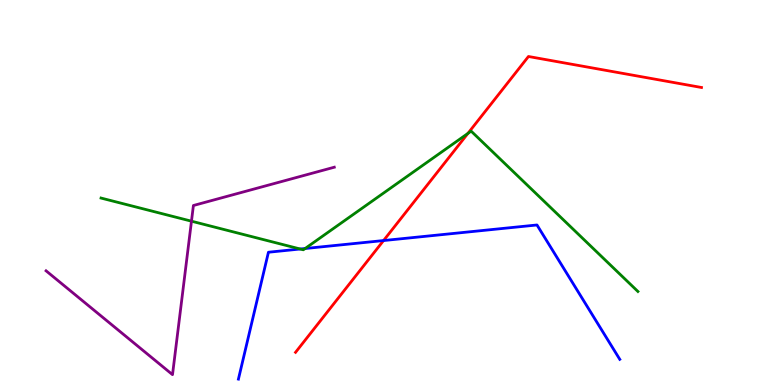[{'lines': ['blue', 'red'], 'intersections': [{'x': 4.95, 'y': 3.75}]}, {'lines': ['green', 'red'], 'intersections': [{'x': 6.04, 'y': 6.53}]}, {'lines': ['purple', 'red'], 'intersections': []}, {'lines': ['blue', 'green'], 'intersections': [{'x': 3.87, 'y': 3.53}, {'x': 3.94, 'y': 3.55}]}, {'lines': ['blue', 'purple'], 'intersections': []}, {'lines': ['green', 'purple'], 'intersections': [{'x': 2.47, 'y': 4.25}]}]